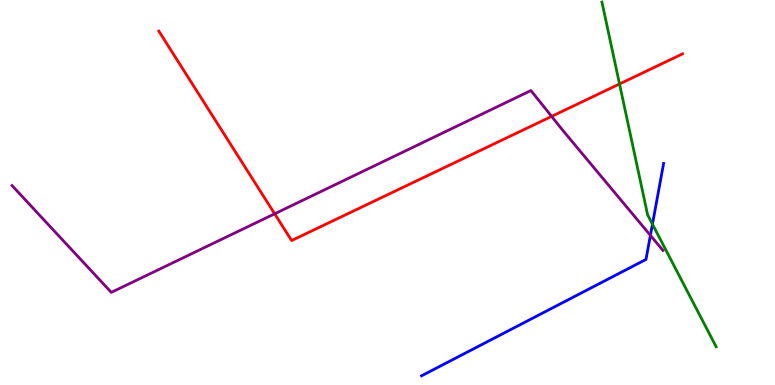[{'lines': ['blue', 'red'], 'intersections': []}, {'lines': ['green', 'red'], 'intersections': [{'x': 7.99, 'y': 7.82}]}, {'lines': ['purple', 'red'], 'intersections': [{'x': 3.54, 'y': 4.45}, {'x': 7.12, 'y': 6.98}]}, {'lines': ['blue', 'green'], 'intersections': [{'x': 8.42, 'y': 4.18}]}, {'lines': ['blue', 'purple'], 'intersections': [{'x': 8.39, 'y': 3.89}]}, {'lines': ['green', 'purple'], 'intersections': []}]